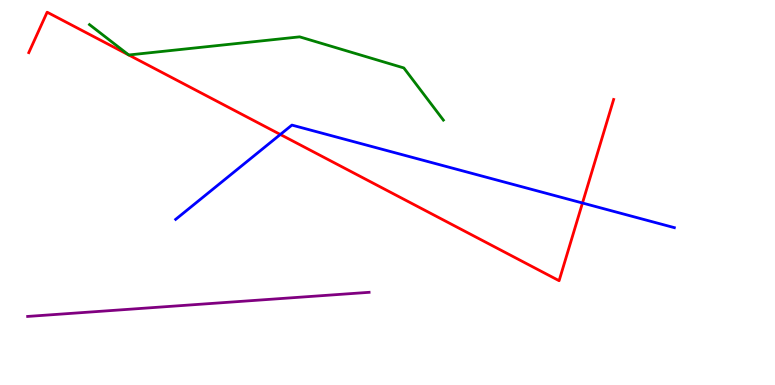[{'lines': ['blue', 'red'], 'intersections': [{'x': 3.62, 'y': 6.51}, {'x': 7.52, 'y': 4.73}]}, {'lines': ['green', 'red'], 'intersections': []}, {'lines': ['purple', 'red'], 'intersections': []}, {'lines': ['blue', 'green'], 'intersections': []}, {'lines': ['blue', 'purple'], 'intersections': []}, {'lines': ['green', 'purple'], 'intersections': []}]